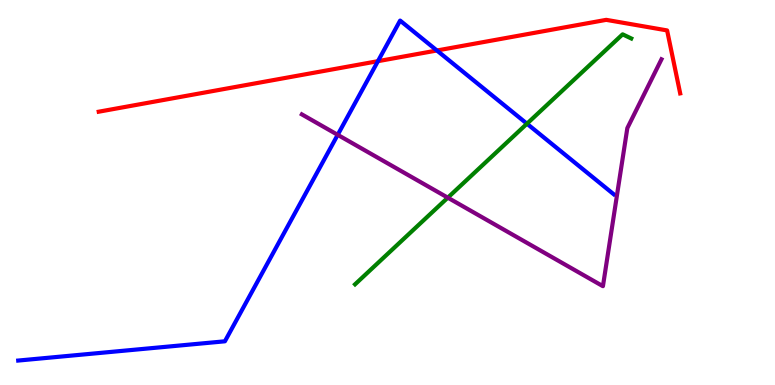[{'lines': ['blue', 'red'], 'intersections': [{'x': 4.88, 'y': 8.41}, {'x': 5.64, 'y': 8.69}]}, {'lines': ['green', 'red'], 'intersections': []}, {'lines': ['purple', 'red'], 'intersections': []}, {'lines': ['blue', 'green'], 'intersections': [{'x': 6.8, 'y': 6.79}]}, {'lines': ['blue', 'purple'], 'intersections': [{'x': 4.36, 'y': 6.5}]}, {'lines': ['green', 'purple'], 'intersections': [{'x': 5.78, 'y': 4.87}]}]